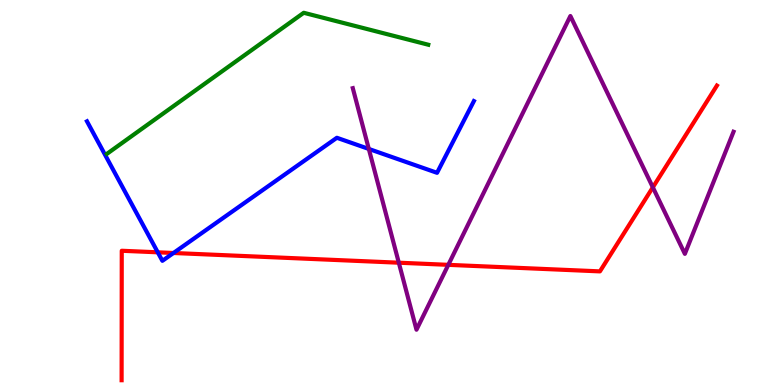[{'lines': ['blue', 'red'], 'intersections': [{'x': 2.04, 'y': 3.45}, {'x': 2.24, 'y': 3.43}]}, {'lines': ['green', 'red'], 'intersections': []}, {'lines': ['purple', 'red'], 'intersections': [{'x': 5.15, 'y': 3.18}, {'x': 5.78, 'y': 3.12}, {'x': 8.42, 'y': 5.13}]}, {'lines': ['blue', 'green'], 'intersections': []}, {'lines': ['blue', 'purple'], 'intersections': [{'x': 4.76, 'y': 6.13}]}, {'lines': ['green', 'purple'], 'intersections': []}]